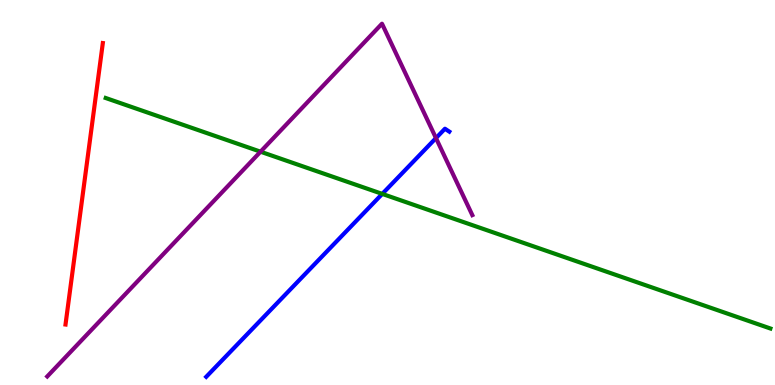[{'lines': ['blue', 'red'], 'intersections': []}, {'lines': ['green', 'red'], 'intersections': []}, {'lines': ['purple', 'red'], 'intersections': []}, {'lines': ['blue', 'green'], 'intersections': [{'x': 4.93, 'y': 4.96}]}, {'lines': ['blue', 'purple'], 'intersections': [{'x': 5.63, 'y': 6.41}]}, {'lines': ['green', 'purple'], 'intersections': [{'x': 3.36, 'y': 6.06}]}]